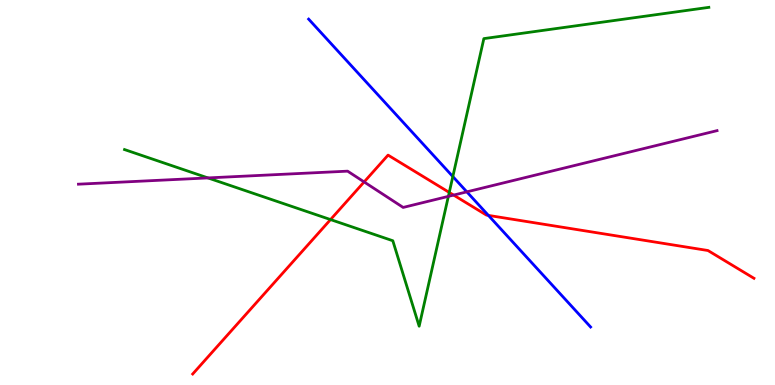[{'lines': ['blue', 'red'], 'intersections': [{'x': 6.3, 'y': 4.41}]}, {'lines': ['green', 'red'], 'intersections': [{'x': 4.26, 'y': 4.3}, {'x': 5.8, 'y': 5.0}]}, {'lines': ['purple', 'red'], 'intersections': [{'x': 4.7, 'y': 5.27}, {'x': 5.85, 'y': 4.93}]}, {'lines': ['blue', 'green'], 'intersections': [{'x': 5.84, 'y': 5.41}]}, {'lines': ['blue', 'purple'], 'intersections': [{'x': 6.02, 'y': 5.02}]}, {'lines': ['green', 'purple'], 'intersections': [{'x': 2.68, 'y': 5.38}, {'x': 5.79, 'y': 4.9}]}]